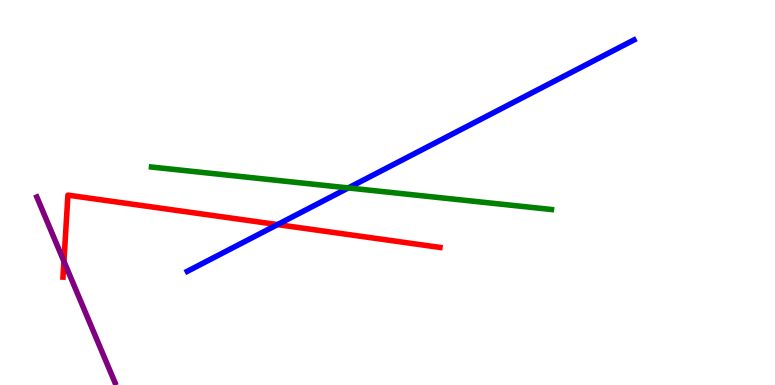[{'lines': ['blue', 'red'], 'intersections': [{'x': 3.58, 'y': 4.17}]}, {'lines': ['green', 'red'], 'intersections': []}, {'lines': ['purple', 'red'], 'intersections': [{'x': 0.825, 'y': 3.21}]}, {'lines': ['blue', 'green'], 'intersections': [{'x': 4.49, 'y': 5.12}]}, {'lines': ['blue', 'purple'], 'intersections': []}, {'lines': ['green', 'purple'], 'intersections': []}]